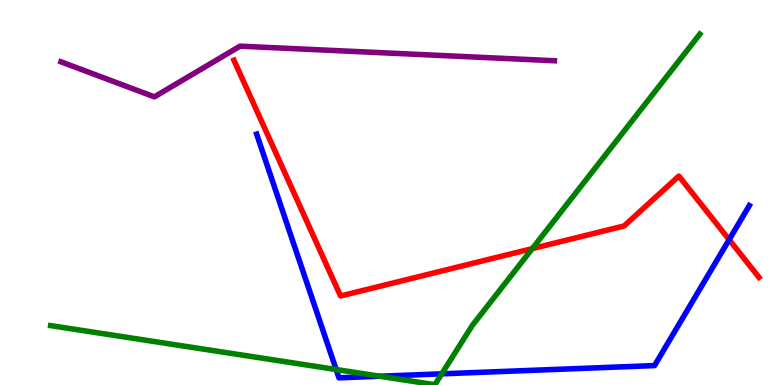[{'lines': ['blue', 'red'], 'intersections': [{'x': 9.41, 'y': 3.78}]}, {'lines': ['green', 'red'], 'intersections': [{'x': 6.87, 'y': 3.54}]}, {'lines': ['purple', 'red'], 'intersections': []}, {'lines': ['blue', 'green'], 'intersections': [{'x': 4.34, 'y': 0.402}, {'x': 4.9, 'y': 0.228}, {'x': 5.7, 'y': 0.29}]}, {'lines': ['blue', 'purple'], 'intersections': []}, {'lines': ['green', 'purple'], 'intersections': []}]